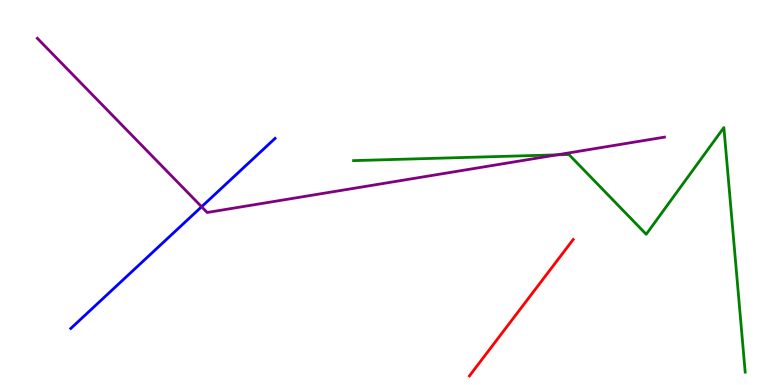[{'lines': ['blue', 'red'], 'intersections': []}, {'lines': ['green', 'red'], 'intersections': []}, {'lines': ['purple', 'red'], 'intersections': []}, {'lines': ['blue', 'green'], 'intersections': []}, {'lines': ['blue', 'purple'], 'intersections': [{'x': 2.6, 'y': 4.63}]}, {'lines': ['green', 'purple'], 'intersections': [{'x': 7.19, 'y': 5.98}]}]